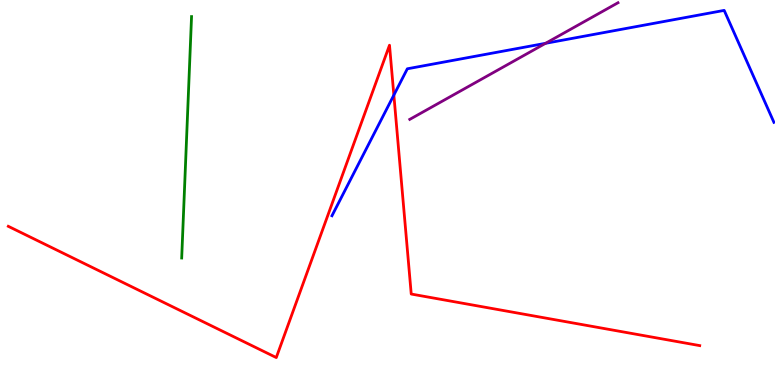[{'lines': ['blue', 'red'], 'intersections': [{'x': 5.08, 'y': 7.53}]}, {'lines': ['green', 'red'], 'intersections': []}, {'lines': ['purple', 'red'], 'intersections': []}, {'lines': ['blue', 'green'], 'intersections': []}, {'lines': ['blue', 'purple'], 'intersections': [{'x': 7.04, 'y': 8.88}]}, {'lines': ['green', 'purple'], 'intersections': []}]